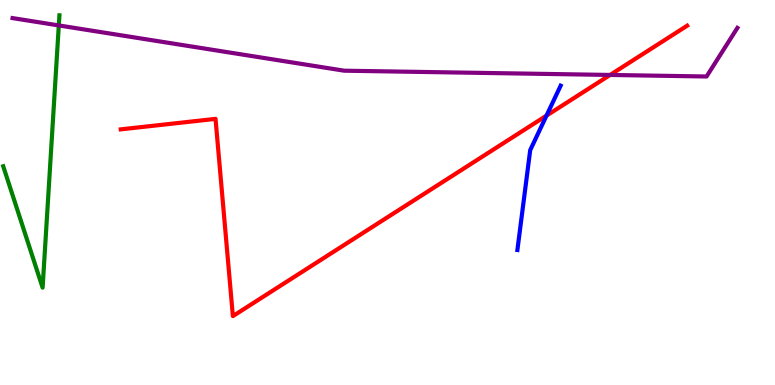[{'lines': ['blue', 'red'], 'intersections': [{'x': 7.05, 'y': 7.0}]}, {'lines': ['green', 'red'], 'intersections': []}, {'lines': ['purple', 'red'], 'intersections': [{'x': 7.87, 'y': 8.05}]}, {'lines': ['blue', 'green'], 'intersections': []}, {'lines': ['blue', 'purple'], 'intersections': []}, {'lines': ['green', 'purple'], 'intersections': [{'x': 0.759, 'y': 9.34}]}]